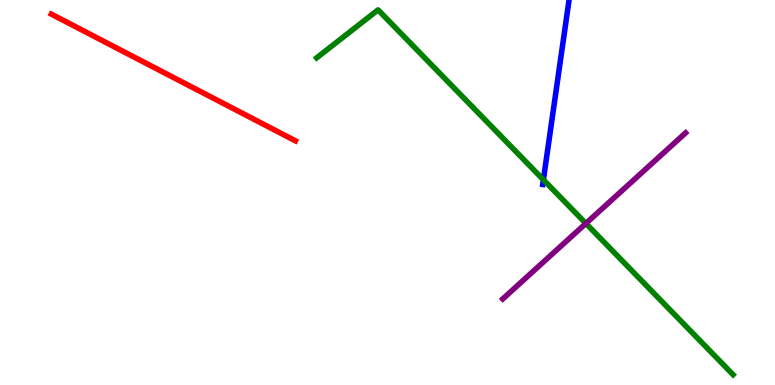[{'lines': ['blue', 'red'], 'intersections': []}, {'lines': ['green', 'red'], 'intersections': []}, {'lines': ['purple', 'red'], 'intersections': []}, {'lines': ['blue', 'green'], 'intersections': [{'x': 7.01, 'y': 5.33}]}, {'lines': ['blue', 'purple'], 'intersections': []}, {'lines': ['green', 'purple'], 'intersections': [{'x': 7.56, 'y': 4.2}]}]